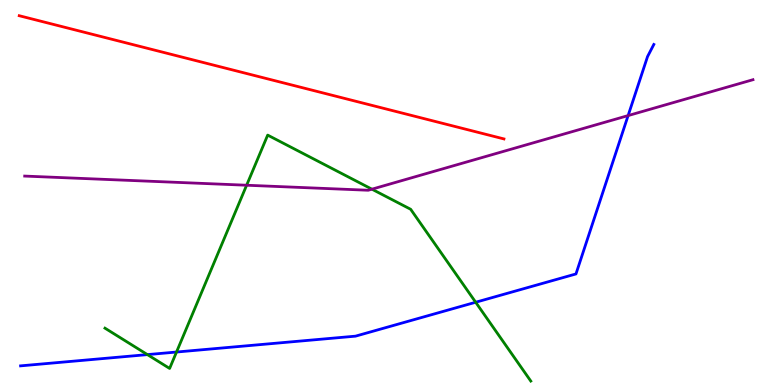[{'lines': ['blue', 'red'], 'intersections': []}, {'lines': ['green', 'red'], 'intersections': []}, {'lines': ['purple', 'red'], 'intersections': []}, {'lines': ['blue', 'green'], 'intersections': [{'x': 1.9, 'y': 0.789}, {'x': 2.28, 'y': 0.856}, {'x': 6.14, 'y': 2.15}]}, {'lines': ['blue', 'purple'], 'intersections': [{'x': 8.1, 'y': 7.0}]}, {'lines': ['green', 'purple'], 'intersections': [{'x': 3.18, 'y': 5.19}, {'x': 4.8, 'y': 5.09}]}]